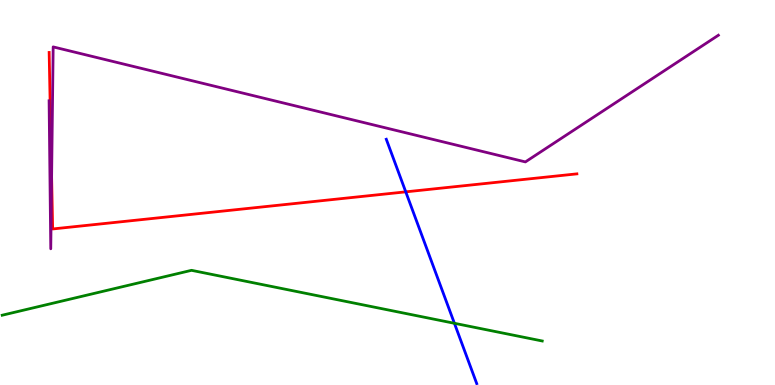[{'lines': ['blue', 'red'], 'intersections': [{'x': 5.24, 'y': 5.02}]}, {'lines': ['green', 'red'], 'intersections': []}, {'lines': ['purple', 'red'], 'intersections': [{'x': 0.666, 'y': 5.41}]}, {'lines': ['blue', 'green'], 'intersections': [{'x': 5.86, 'y': 1.6}]}, {'lines': ['blue', 'purple'], 'intersections': []}, {'lines': ['green', 'purple'], 'intersections': []}]